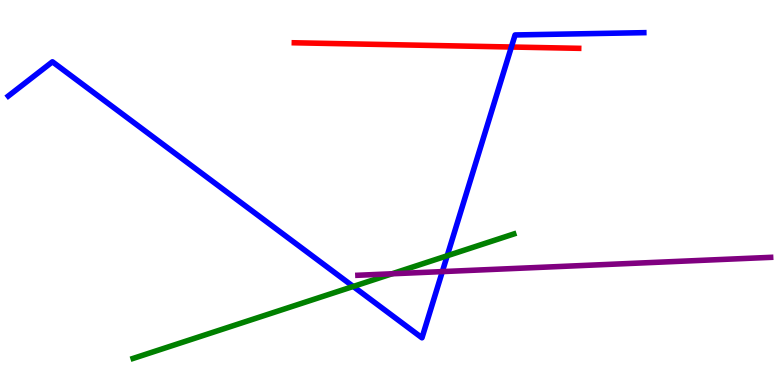[{'lines': ['blue', 'red'], 'intersections': [{'x': 6.6, 'y': 8.78}]}, {'lines': ['green', 'red'], 'intersections': []}, {'lines': ['purple', 'red'], 'intersections': []}, {'lines': ['blue', 'green'], 'intersections': [{'x': 4.56, 'y': 2.56}, {'x': 5.77, 'y': 3.36}]}, {'lines': ['blue', 'purple'], 'intersections': [{'x': 5.71, 'y': 2.95}]}, {'lines': ['green', 'purple'], 'intersections': [{'x': 5.06, 'y': 2.89}]}]